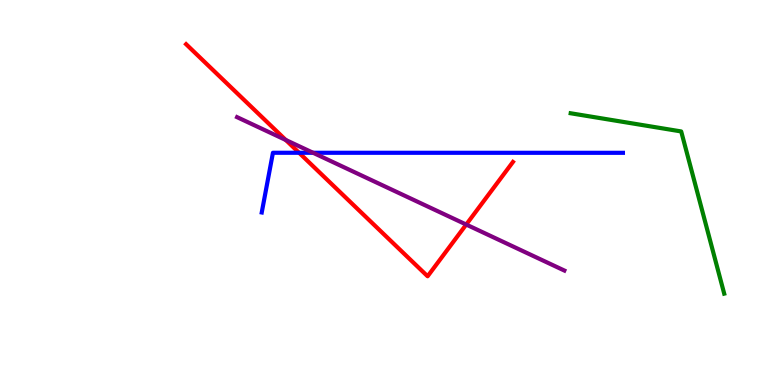[{'lines': ['blue', 'red'], 'intersections': [{'x': 3.86, 'y': 6.03}]}, {'lines': ['green', 'red'], 'intersections': []}, {'lines': ['purple', 'red'], 'intersections': [{'x': 3.69, 'y': 6.36}, {'x': 6.02, 'y': 4.17}]}, {'lines': ['blue', 'green'], 'intersections': []}, {'lines': ['blue', 'purple'], 'intersections': [{'x': 4.04, 'y': 6.03}]}, {'lines': ['green', 'purple'], 'intersections': []}]